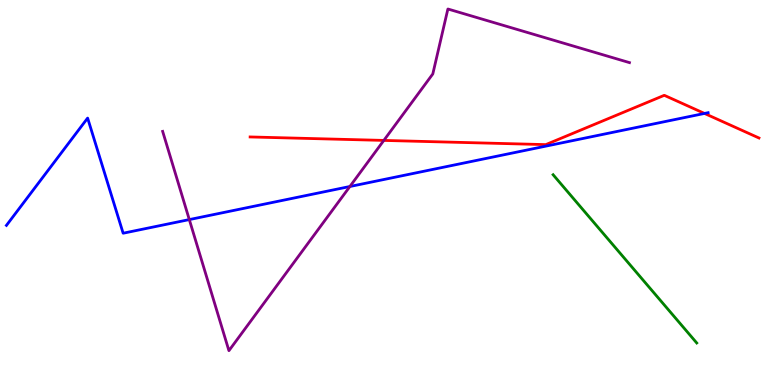[{'lines': ['blue', 'red'], 'intersections': [{'x': 9.09, 'y': 7.05}]}, {'lines': ['green', 'red'], 'intersections': []}, {'lines': ['purple', 'red'], 'intersections': [{'x': 4.95, 'y': 6.35}]}, {'lines': ['blue', 'green'], 'intersections': []}, {'lines': ['blue', 'purple'], 'intersections': [{'x': 2.44, 'y': 4.3}, {'x': 4.51, 'y': 5.16}]}, {'lines': ['green', 'purple'], 'intersections': []}]